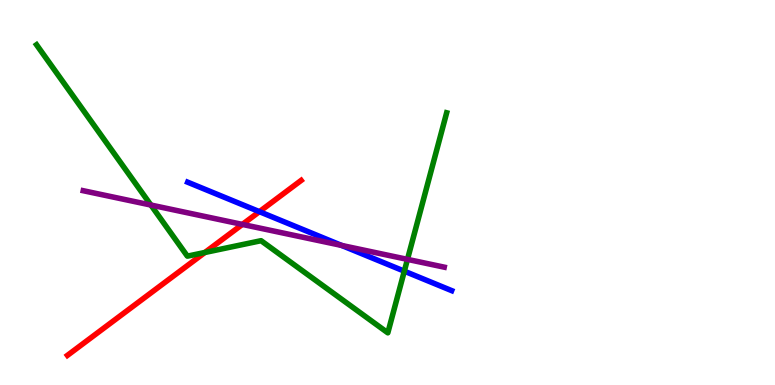[{'lines': ['blue', 'red'], 'intersections': [{'x': 3.35, 'y': 4.5}]}, {'lines': ['green', 'red'], 'intersections': [{'x': 2.64, 'y': 3.44}]}, {'lines': ['purple', 'red'], 'intersections': [{'x': 3.13, 'y': 4.17}]}, {'lines': ['blue', 'green'], 'intersections': [{'x': 5.22, 'y': 2.96}]}, {'lines': ['blue', 'purple'], 'intersections': [{'x': 4.41, 'y': 3.62}]}, {'lines': ['green', 'purple'], 'intersections': [{'x': 1.95, 'y': 4.67}, {'x': 5.26, 'y': 3.26}]}]